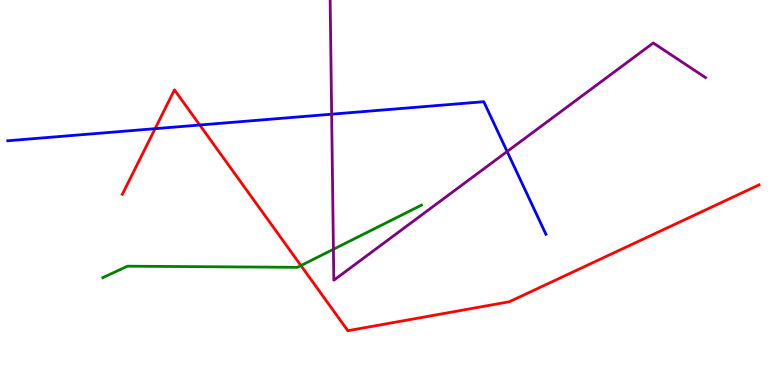[{'lines': ['blue', 'red'], 'intersections': [{'x': 2.0, 'y': 6.66}, {'x': 2.58, 'y': 6.75}]}, {'lines': ['green', 'red'], 'intersections': [{'x': 3.88, 'y': 3.1}]}, {'lines': ['purple', 'red'], 'intersections': []}, {'lines': ['blue', 'green'], 'intersections': []}, {'lines': ['blue', 'purple'], 'intersections': [{'x': 4.28, 'y': 7.03}, {'x': 6.54, 'y': 6.06}]}, {'lines': ['green', 'purple'], 'intersections': [{'x': 4.3, 'y': 3.53}]}]